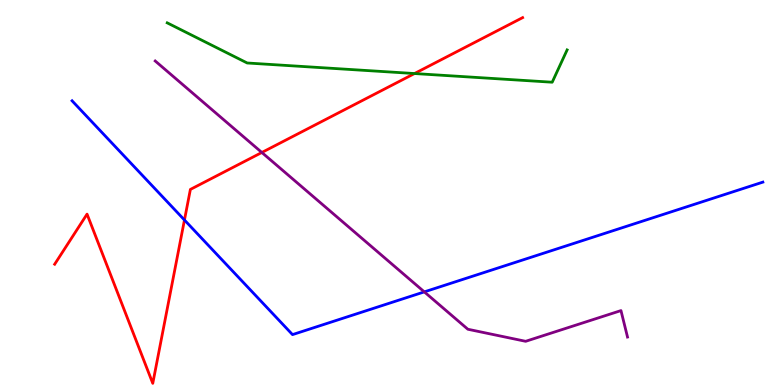[{'lines': ['blue', 'red'], 'intersections': [{'x': 2.38, 'y': 4.29}]}, {'lines': ['green', 'red'], 'intersections': [{'x': 5.35, 'y': 8.09}]}, {'lines': ['purple', 'red'], 'intersections': [{'x': 3.38, 'y': 6.04}]}, {'lines': ['blue', 'green'], 'intersections': []}, {'lines': ['blue', 'purple'], 'intersections': [{'x': 5.47, 'y': 2.42}]}, {'lines': ['green', 'purple'], 'intersections': []}]